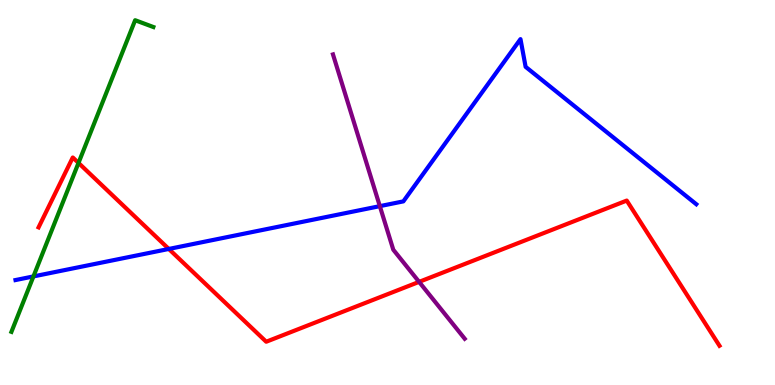[{'lines': ['blue', 'red'], 'intersections': [{'x': 2.18, 'y': 3.53}]}, {'lines': ['green', 'red'], 'intersections': [{'x': 1.01, 'y': 5.77}]}, {'lines': ['purple', 'red'], 'intersections': [{'x': 5.41, 'y': 2.68}]}, {'lines': ['blue', 'green'], 'intersections': [{'x': 0.432, 'y': 2.82}]}, {'lines': ['blue', 'purple'], 'intersections': [{'x': 4.9, 'y': 4.65}]}, {'lines': ['green', 'purple'], 'intersections': []}]